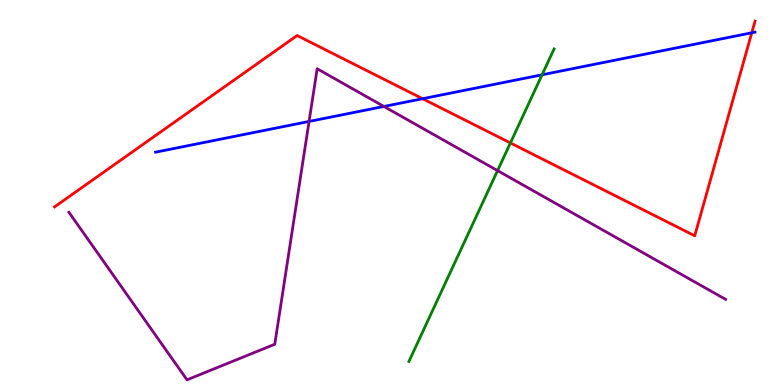[{'lines': ['blue', 'red'], 'intersections': [{'x': 5.45, 'y': 7.44}, {'x': 9.7, 'y': 9.15}]}, {'lines': ['green', 'red'], 'intersections': [{'x': 6.59, 'y': 6.29}]}, {'lines': ['purple', 'red'], 'intersections': []}, {'lines': ['blue', 'green'], 'intersections': [{'x': 6.99, 'y': 8.06}]}, {'lines': ['blue', 'purple'], 'intersections': [{'x': 3.99, 'y': 6.85}, {'x': 4.95, 'y': 7.23}]}, {'lines': ['green', 'purple'], 'intersections': [{'x': 6.42, 'y': 5.57}]}]